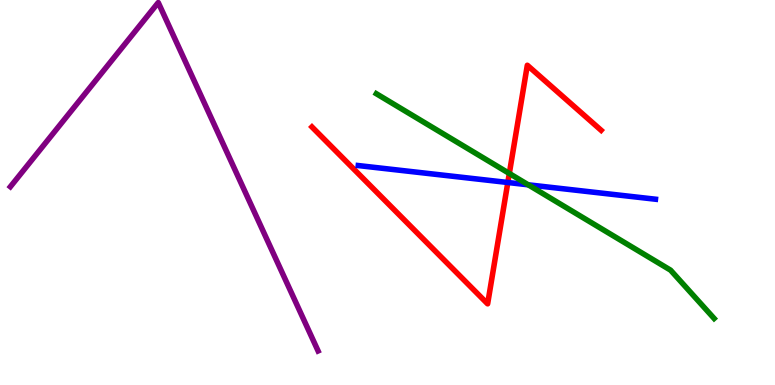[{'lines': ['blue', 'red'], 'intersections': [{'x': 6.55, 'y': 5.26}]}, {'lines': ['green', 'red'], 'intersections': [{'x': 6.57, 'y': 5.49}]}, {'lines': ['purple', 'red'], 'intersections': []}, {'lines': ['blue', 'green'], 'intersections': [{'x': 6.82, 'y': 5.2}]}, {'lines': ['blue', 'purple'], 'intersections': []}, {'lines': ['green', 'purple'], 'intersections': []}]